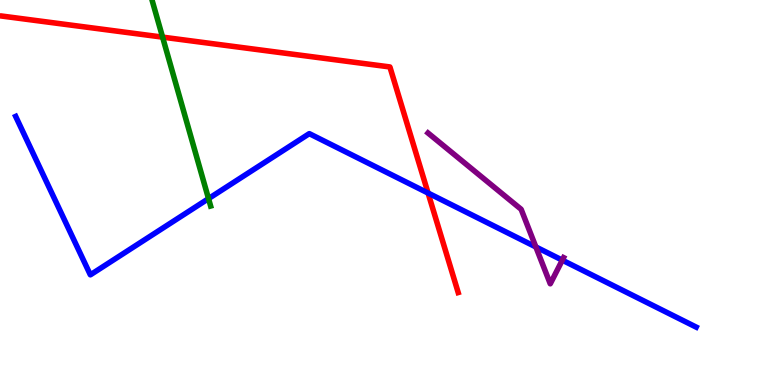[{'lines': ['blue', 'red'], 'intersections': [{'x': 5.52, 'y': 4.99}]}, {'lines': ['green', 'red'], 'intersections': [{'x': 2.1, 'y': 9.04}]}, {'lines': ['purple', 'red'], 'intersections': []}, {'lines': ['blue', 'green'], 'intersections': [{'x': 2.69, 'y': 4.84}]}, {'lines': ['blue', 'purple'], 'intersections': [{'x': 6.91, 'y': 3.59}, {'x': 7.26, 'y': 3.24}]}, {'lines': ['green', 'purple'], 'intersections': []}]